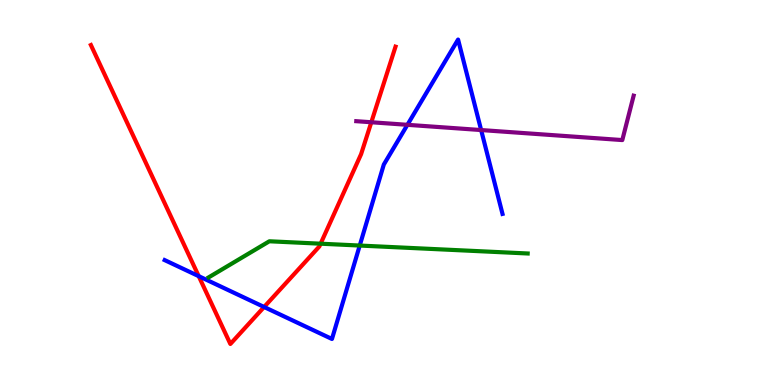[{'lines': ['blue', 'red'], 'intersections': [{'x': 2.56, 'y': 2.83}, {'x': 3.41, 'y': 2.03}]}, {'lines': ['green', 'red'], 'intersections': [{'x': 4.14, 'y': 3.67}]}, {'lines': ['purple', 'red'], 'intersections': [{'x': 4.79, 'y': 6.82}]}, {'lines': ['blue', 'green'], 'intersections': [{'x': 4.64, 'y': 3.62}]}, {'lines': ['blue', 'purple'], 'intersections': [{'x': 5.26, 'y': 6.76}, {'x': 6.21, 'y': 6.62}]}, {'lines': ['green', 'purple'], 'intersections': []}]